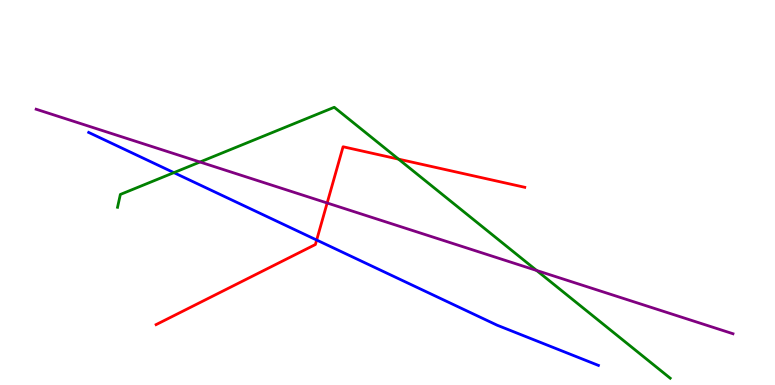[{'lines': ['blue', 'red'], 'intersections': [{'x': 4.09, 'y': 3.77}]}, {'lines': ['green', 'red'], 'intersections': [{'x': 5.14, 'y': 5.87}]}, {'lines': ['purple', 'red'], 'intersections': [{'x': 4.22, 'y': 4.73}]}, {'lines': ['blue', 'green'], 'intersections': [{'x': 2.24, 'y': 5.52}]}, {'lines': ['blue', 'purple'], 'intersections': []}, {'lines': ['green', 'purple'], 'intersections': [{'x': 2.58, 'y': 5.79}, {'x': 6.92, 'y': 2.97}]}]